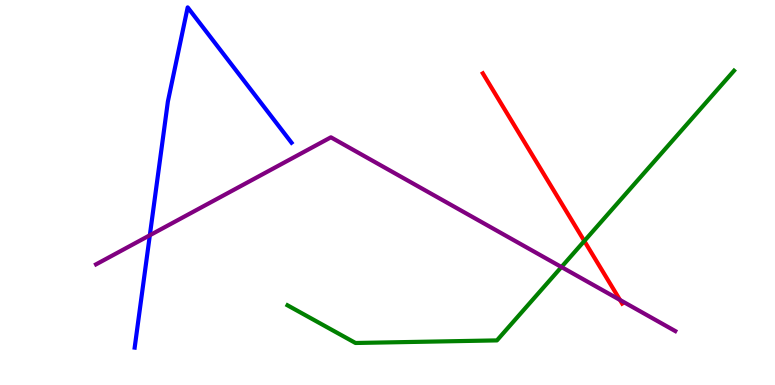[{'lines': ['blue', 'red'], 'intersections': []}, {'lines': ['green', 'red'], 'intersections': [{'x': 7.54, 'y': 3.74}]}, {'lines': ['purple', 'red'], 'intersections': [{'x': 8.0, 'y': 2.21}]}, {'lines': ['blue', 'green'], 'intersections': []}, {'lines': ['blue', 'purple'], 'intersections': [{'x': 1.93, 'y': 3.89}]}, {'lines': ['green', 'purple'], 'intersections': [{'x': 7.24, 'y': 3.06}]}]